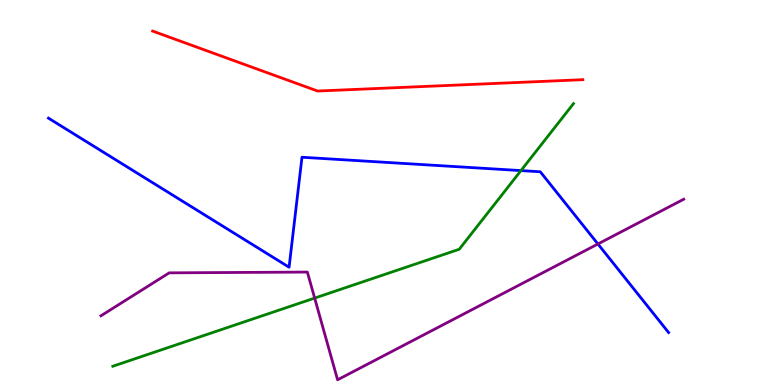[{'lines': ['blue', 'red'], 'intersections': []}, {'lines': ['green', 'red'], 'intersections': []}, {'lines': ['purple', 'red'], 'intersections': []}, {'lines': ['blue', 'green'], 'intersections': [{'x': 6.72, 'y': 5.57}]}, {'lines': ['blue', 'purple'], 'intersections': [{'x': 7.72, 'y': 3.66}]}, {'lines': ['green', 'purple'], 'intersections': [{'x': 4.06, 'y': 2.26}]}]